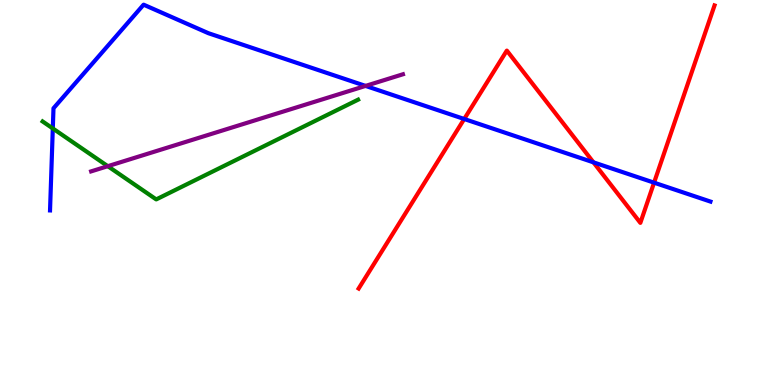[{'lines': ['blue', 'red'], 'intersections': [{'x': 5.99, 'y': 6.91}, {'x': 7.66, 'y': 5.78}, {'x': 8.44, 'y': 5.26}]}, {'lines': ['green', 'red'], 'intersections': []}, {'lines': ['purple', 'red'], 'intersections': []}, {'lines': ['blue', 'green'], 'intersections': [{'x': 0.681, 'y': 6.66}]}, {'lines': ['blue', 'purple'], 'intersections': [{'x': 4.72, 'y': 7.77}]}, {'lines': ['green', 'purple'], 'intersections': [{'x': 1.39, 'y': 5.68}]}]